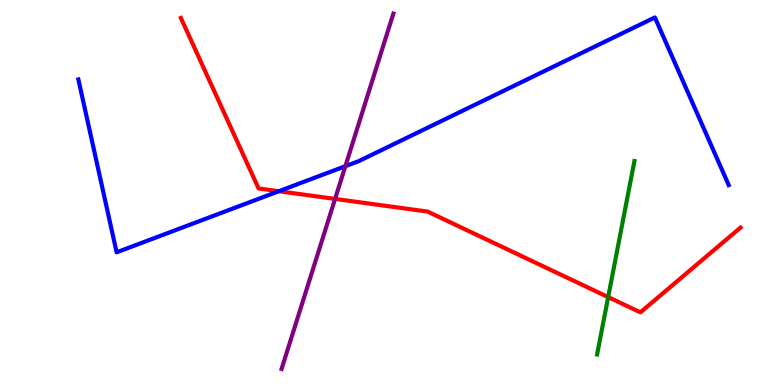[{'lines': ['blue', 'red'], 'intersections': [{'x': 3.6, 'y': 5.03}]}, {'lines': ['green', 'red'], 'intersections': [{'x': 7.85, 'y': 2.28}]}, {'lines': ['purple', 'red'], 'intersections': [{'x': 4.32, 'y': 4.83}]}, {'lines': ['blue', 'green'], 'intersections': []}, {'lines': ['blue', 'purple'], 'intersections': [{'x': 4.46, 'y': 5.68}]}, {'lines': ['green', 'purple'], 'intersections': []}]